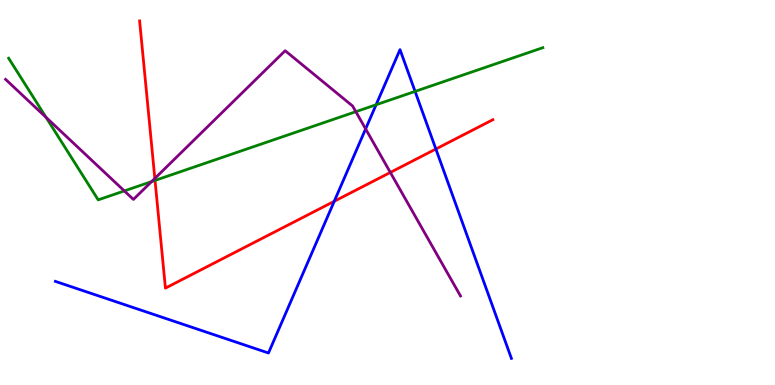[{'lines': ['blue', 'red'], 'intersections': [{'x': 4.31, 'y': 4.77}, {'x': 5.62, 'y': 6.13}]}, {'lines': ['green', 'red'], 'intersections': [{'x': 2.0, 'y': 5.31}]}, {'lines': ['purple', 'red'], 'intersections': [{'x': 2.0, 'y': 5.37}, {'x': 5.04, 'y': 5.52}]}, {'lines': ['blue', 'green'], 'intersections': [{'x': 4.85, 'y': 7.28}, {'x': 5.36, 'y': 7.63}]}, {'lines': ['blue', 'purple'], 'intersections': [{'x': 4.72, 'y': 6.65}]}, {'lines': ['green', 'purple'], 'intersections': [{'x': 0.594, 'y': 6.95}, {'x': 1.6, 'y': 5.04}, {'x': 1.96, 'y': 5.28}, {'x': 4.59, 'y': 7.1}]}]